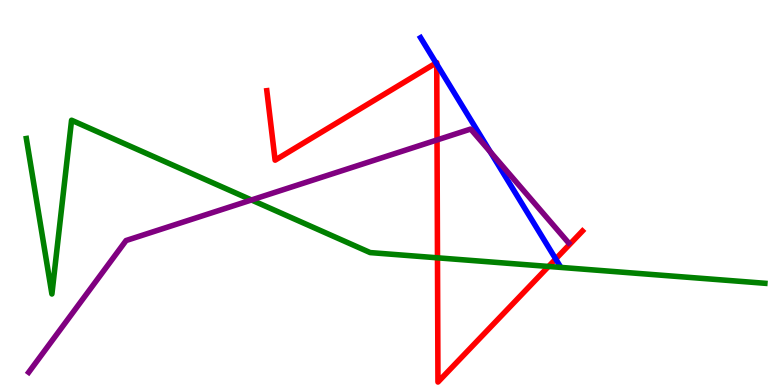[{'lines': ['blue', 'red'], 'intersections': [{'x': 5.63, 'y': 8.36}, {'x': 5.64, 'y': 8.33}, {'x': 7.17, 'y': 3.27}]}, {'lines': ['green', 'red'], 'intersections': [{'x': 5.64, 'y': 3.3}, {'x': 7.08, 'y': 3.08}]}, {'lines': ['purple', 'red'], 'intersections': [{'x': 5.64, 'y': 6.37}]}, {'lines': ['blue', 'green'], 'intersections': []}, {'lines': ['blue', 'purple'], 'intersections': [{'x': 6.33, 'y': 6.06}]}, {'lines': ['green', 'purple'], 'intersections': [{'x': 3.24, 'y': 4.81}]}]